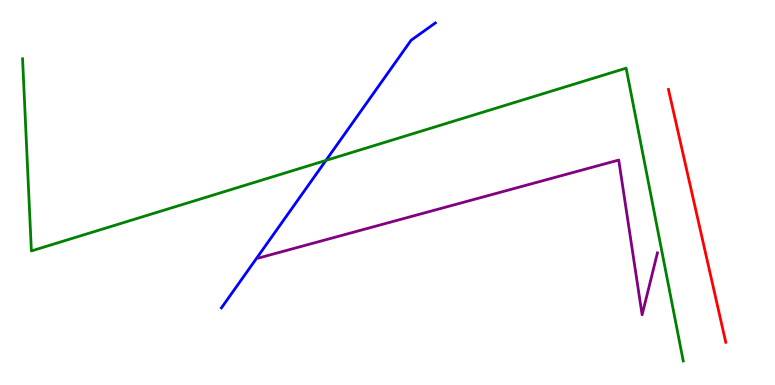[{'lines': ['blue', 'red'], 'intersections': []}, {'lines': ['green', 'red'], 'intersections': []}, {'lines': ['purple', 'red'], 'intersections': []}, {'lines': ['blue', 'green'], 'intersections': [{'x': 4.21, 'y': 5.83}]}, {'lines': ['blue', 'purple'], 'intersections': []}, {'lines': ['green', 'purple'], 'intersections': []}]